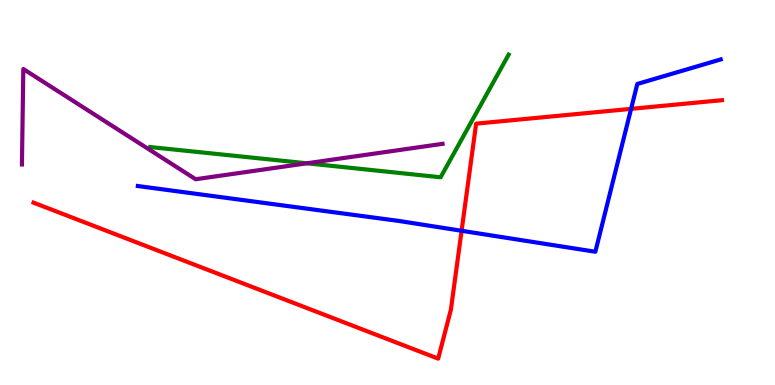[{'lines': ['blue', 'red'], 'intersections': [{'x': 5.96, 'y': 4.01}, {'x': 8.14, 'y': 7.17}]}, {'lines': ['green', 'red'], 'intersections': []}, {'lines': ['purple', 'red'], 'intersections': []}, {'lines': ['blue', 'green'], 'intersections': []}, {'lines': ['blue', 'purple'], 'intersections': []}, {'lines': ['green', 'purple'], 'intersections': [{'x': 3.96, 'y': 5.76}]}]